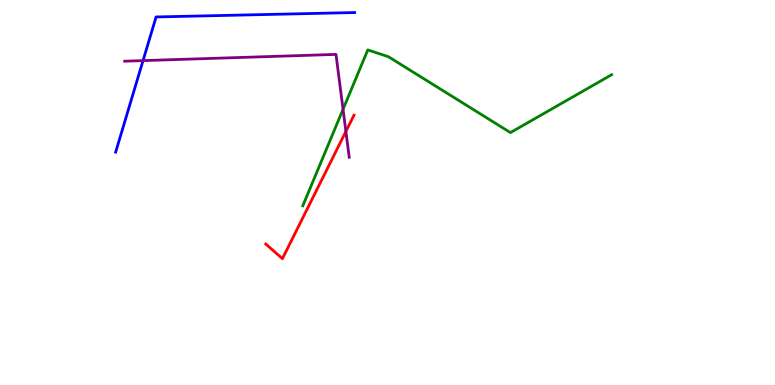[{'lines': ['blue', 'red'], 'intersections': []}, {'lines': ['green', 'red'], 'intersections': []}, {'lines': ['purple', 'red'], 'intersections': [{'x': 4.46, 'y': 6.59}]}, {'lines': ['blue', 'green'], 'intersections': []}, {'lines': ['blue', 'purple'], 'intersections': [{'x': 1.85, 'y': 8.43}]}, {'lines': ['green', 'purple'], 'intersections': [{'x': 4.43, 'y': 7.16}]}]